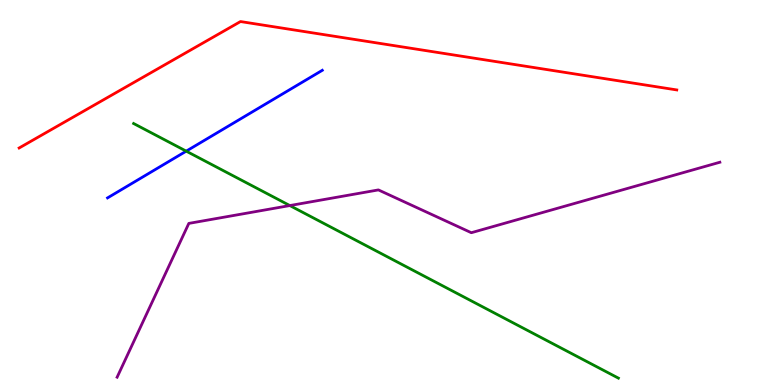[{'lines': ['blue', 'red'], 'intersections': []}, {'lines': ['green', 'red'], 'intersections': []}, {'lines': ['purple', 'red'], 'intersections': []}, {'lines': ['blue', 'green'], 'intersections': [{'x': 2.4, 'y': 6.07}]}, {'lines': ['blue', 'purple'], 'intersections': []}, {'lines': ['green', 'purple'], 'intersections': [{'x': 3.74, 'y': 4.66}]}]